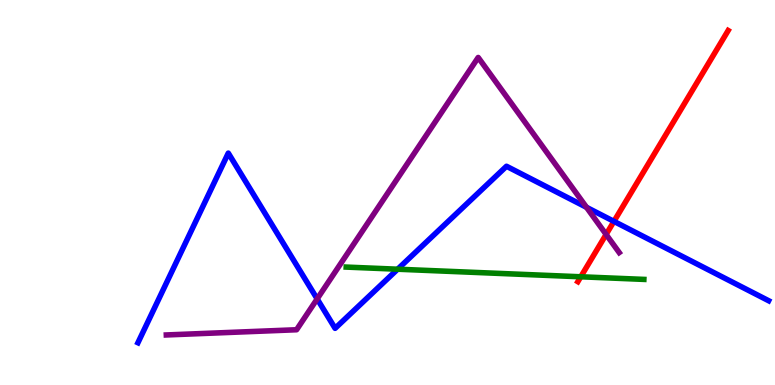[{'lines': ['blue', 'red'], 'intersections': [{'x': 7.92, 'y': 4.25}]}, {'lines': ['green', 'red'], 'intersections': [{'x': 7.49, 'y': 2.81}]}, {'lines': ['purple', 'red'], 'intersections': [{'x': 7.82, 'y': 3.91}]}, {'lines': ['blue', 'green'], 'intersections': [{'x': 5.13, 'y': 3.01}]}, {'lines': ['blue', 'purple'], 'intersections': [{'x': 4.09, 'y': 2.24}, {'x': 7.57, 'y': 4.62}]}, {'lines': ['green', 'purple'], 'intersections': []}]